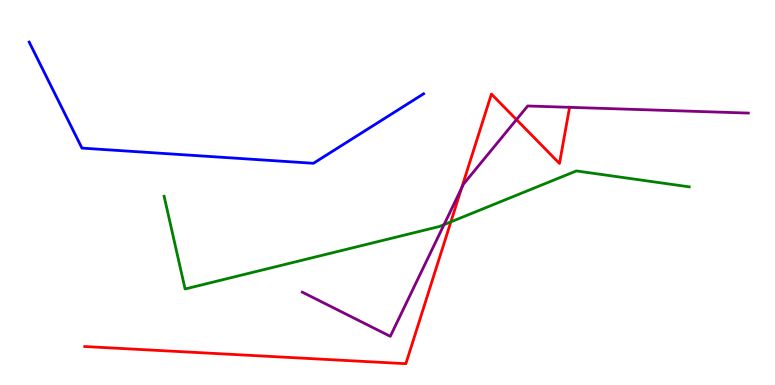[{'lines': ['blue', 'red'], 'intersections': []}, {'lines': ['green', 'red'], 'intersections': [{'x': 5.82, 'y': 4.24}]}, {'lines': ['purple', 'red'], 'intersections': [{'x': 5.96, 'y': 5.11}, {'x': 6.66, 'y': 6.89}, {'x': 7.35, 'y': 7.21}]}, {'lines': ['blue', 'green'], 'intersections': []}, {'lines': ['blue', 'purple'], 'intersections': []}, {'lines': ['green', 'purple'], 'intersections': [{'x': 5.73, 'y': 4.17}]}]